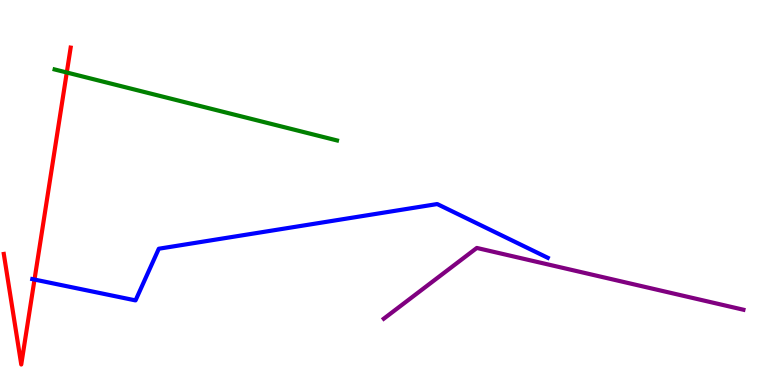[{'lines': ['blue', 'red'], 'intersections': [{'x': 0.445, 'y': 2.74}]}, {'lines': ['green', 'red'], 'intersections': [{'x': 0.862, 'y': 8.12}]}, {'lines': ['purple', 'red'], 'intersections': []}, {'lines': ['blue', 'green'], 'intersections': []}, {'lines': ['blue', 'purple'], 'intersections': []}, {'lines': ['green', 'purple'], 'intersections': []}]